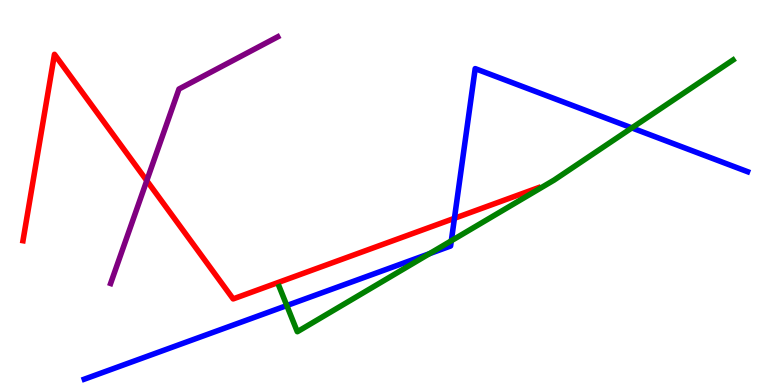[{'lines': ['blue', 'red'], 'intersections': [{'x': 5.86, 'y': 4.33}]}, {'lines': ['green', 'red'], 'intersections': []}, {'lines': ['purple', 'red'], 'intersections': [{'x': 1.89, 'y': 5.31}]}, {'lines': ['blue', 'green'], 'intersections': [{'x': 3.7, 'y': 2.06}, {'x': 5.54, 'y': 3.41}, {'x': 5.82, 'y': 3.75}, {'x': 8.15, 'y': 6.68}]}, {'lines': ['blue', 'purple'], 'intersections': []}, {'lines': ['green', 'purple'], 'intersections': []}]